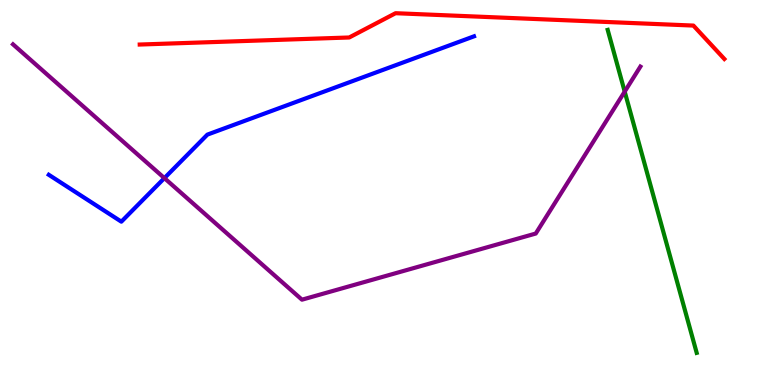[{'lines': ['blue', 'red'], 'intersections': []}, {'lines': ['green', 'red'], 'intersections': []}, {'lines': ['purple', 'red'], 'intersections': []}, {'lines': ['blue', 'green'], 'intersections': []}, {'lines': ['blue', 'purple'], 'intersections': [{'x': 2.12, 'y': 5.37}]}, {'lines': ['green', 'purple'], 'intersections': [{'x': 8.06, 'y': 7.62}]}]